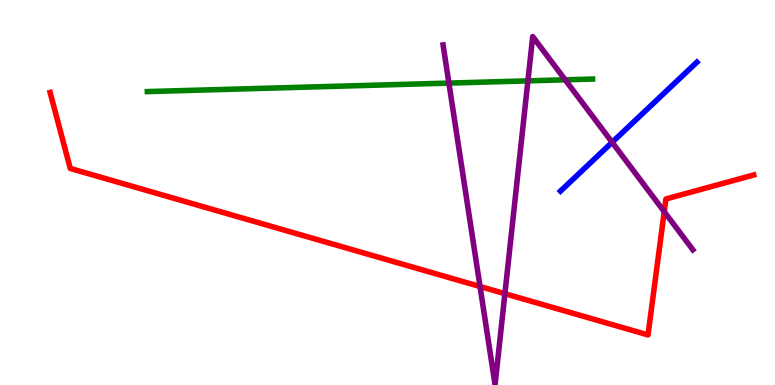[{'lines': ['blue', 'red'], 'intersections': []}, {'lines': ['green', 'red'], 'intersections': []}, {'lines': ['purple', 'red'], 'intersections': [{'x': 6.19, 'y': 2.56}, {'x': 6.51, 'y': 2.37}, {'x': 8.57, 'y': 4.5}]}, {'lines': ['blue', 'green'], 'intersections': []}, {'lines': ['blue', 'purple'], 'intersections': [{'x': 7.9, 'y': 6.3}]}, {'lines': ['green', 'purple'], 'intersections': [{'x': 5.79, 'y': 7.84}, {'x': 6.81, 'y': 7.9}, {'x': 7.29, 'y': 7.93}]}]